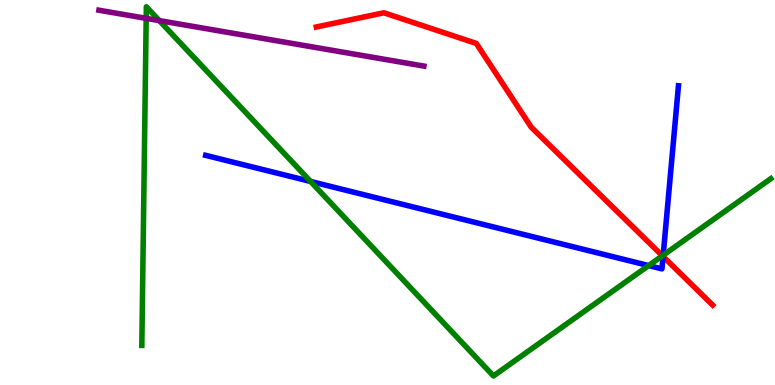[{'lines': ['blue', 'red'], 'intersections': [{'x': 8.56, 'y': 3.34}]}, {'lines': ['green', 'red'], 'intersections': [{'x': 8.55, 'y': 3.36}]}, {'lines': ['purple', 'red'], 'intersections': []}, {'lines': ['blue', 'green'], 'intersections': [{'x': 4.01, 'y': 5.29}, {'x': 8.37, 'y': 3.1}, {'x': 8.56, 'y': 3.37}]}, {'lines': ['blue', 'purple'], 'intersections': []}, {'lines': ['green', 'purple'], 'intersections': [{'x': 1.89, 'y': 9.52}, {'x': 2.06, 'y': 9.46}]}]